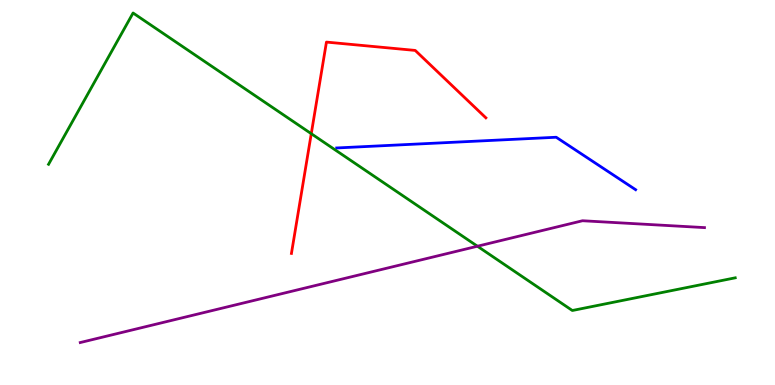[{'lines': ['blue', 'red'], 'intersections': []}, {'lines': ['green', 'red'], 'intersections': [{'x': 4.02, 'y': 6.53}]}, {'lines': ['purple', 'red'], 'intersections': []}, {'lines': ['blue', 'green'], 'intersections': []}, {'lines': ['blue', 'purple'], 'intersections': []}, {'lines': ['green', 'purple'], 'intersections': [{'x': 6.16, 'y': 3.6}]}]